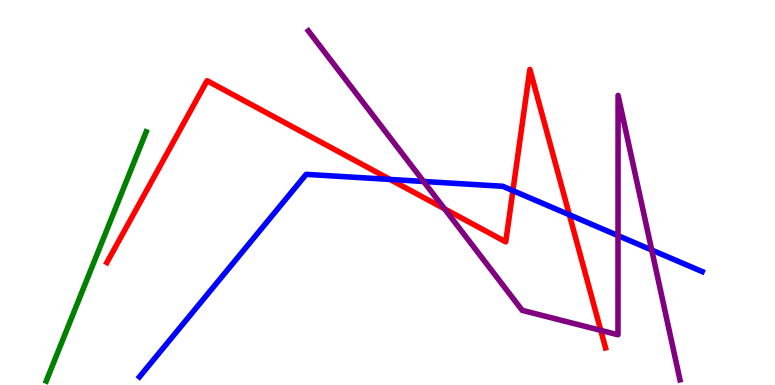[{'lines': ['blue', 'red'], 'intersections': [{'x': 5.03, 'y': 5.34}, {'x': 6.62, 'y': 5.05}, {'x': 7.35, 'y': 4.42}]}, {'lines': ['green', 'red'], 'intersections': []}, {'lines': ['purple', 'red'], 'intersections': [{'x': 5.74, 'y': 4.58}, {'x': 7.75, 'y': 1.42}]}, {'lines': ['blue', 'green'], 'intersections': []}, {'lines': ['blue', 'purple'], 'intersections': [{'x': 5.47, 'y': 5.29}, {'x': 7.97, 'y': 3.88}, {'x': 8.41, 'y': 3.51}]}, {'lines': ['green', 'purple'], 'intersections': []}]